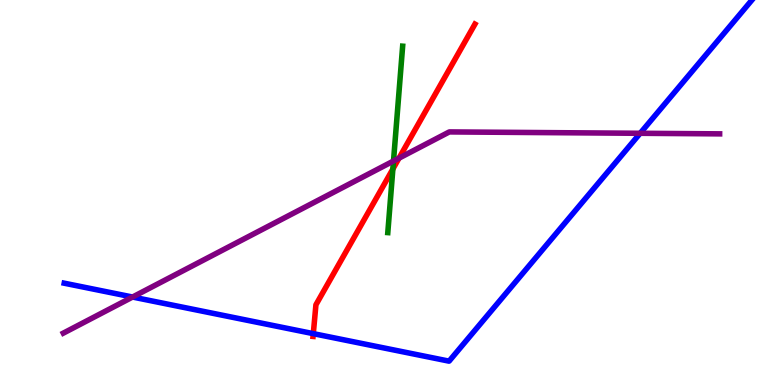[{'lines': ['blue', 'red'], 'intersections': [{'x': 4.04, 'y': 1.33}]}, {'lines': ['green', 'red'], 'intersections': [{'x': 5.07, 'y': 5.61}]}, {'lines': ['purple', 'red'], 'intersections': [{'x': 5.15, 'y': 5.89}]}, {'lines': ['blue', 'green'], 'intersections': []}, {'lines': ['blue', 'purple'], 'intersections': [{'x': 1.71, 'y': 2.28}, {'x': 8.26, 'y': 6.54}]}, {'lines': ['green', 'purple'], 'intersections': [{'x': 5.08, 'y': 5.82}]}]